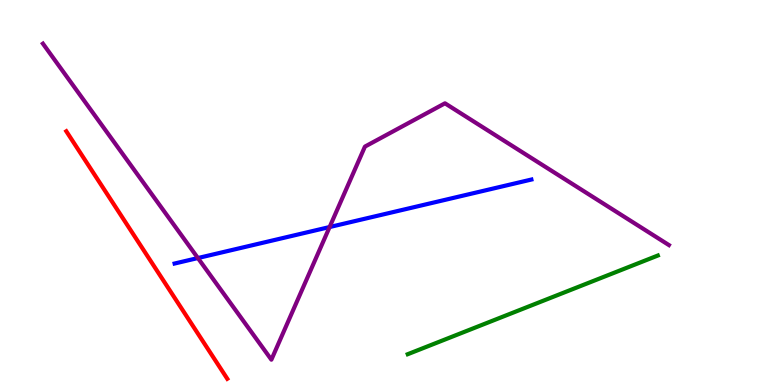[{'lines': ['blue', 'red'], 'intersections': []}, {'lines': ['green', 'red'], 'intersections': []}, {'lines': ['purple', 'red'], 'intersections': []}, {'lines': ['blue', 'green'], 'intersections': []}, {'lines': ['blue', 'purple'], 'intersections': [{'x': 2.55, 'y': 3.3}, {'x': 4.25, 'y': 4.1}]}, {'lines': ['green', 'purple'], 'intersections': []}]